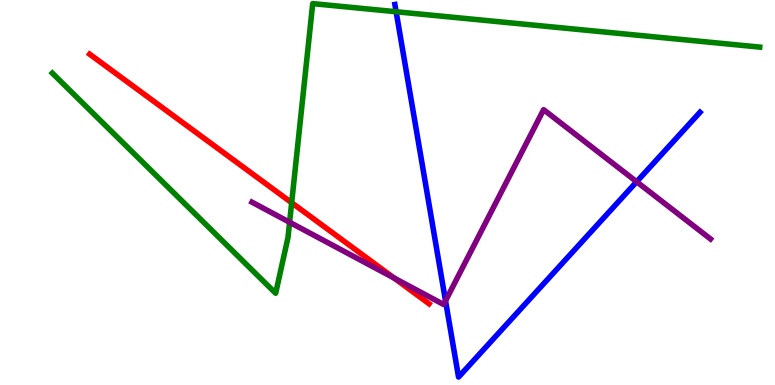[{'lines': ['blue', 'red'], 'intersections': []}, {'lines': ['green', 'red'], 'intersections': [{'x': 3.76, 'y': 4.73}]}, {'lines': ['purple', 'red'], 'intersections': [{'x': 5.09, 'y': 2.78}]}, {'lines': ['blue', 'green'], 'intersections': [{'x': 5.11, 'y': 9.7}]}, {'lines': ['blue', 'purple'], 'intersections': [{'x': 5.75, 'y': 2.19}, {'x': 8.21, 'y': 5.28}]}, {'lines': ['green', 'purple'], 'intersections': [{'x': 3.74, 'y': 4.23}]}]